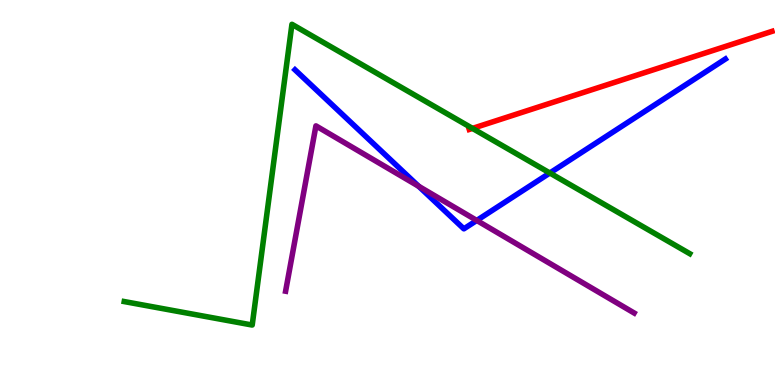[{'lines': ['blue', 'red'], 'intersections': []}, {'lines': ['green', 'red'], 'intersections': [{'x': 6.1, 'y': 6.66}]}, {'lines': ['purple', 'red'], 'intersections': []}, {'lines': ['blue', 'green'], 'intersections': [{'x': 7.09, 'y': 5.51}]}, {'lines': ['blue', 'purple'], 'intersections': [{'x': 5.4, 'y': 5.16}, {'x': 6.15, 'y': 4.27}]}, {'lines': ['green', 'purple'], 'intersections': []}]